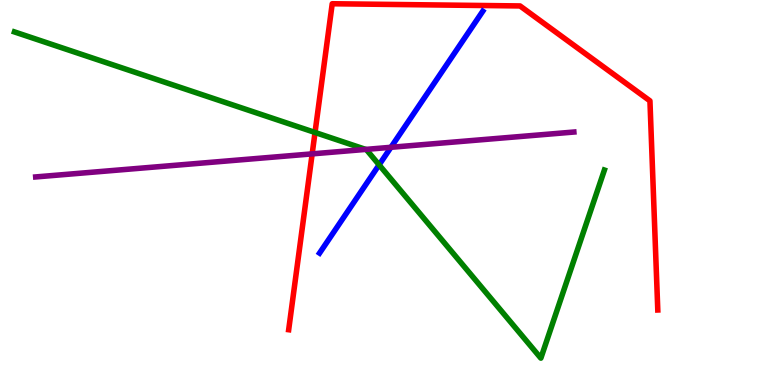[{'lines': ['blue', 'red'], 'intersections': []}, {'lines': ['green', 'red'], 'intersections': [{'x': 4.06, 'y': 6.56}]}, {'lines': ['purple', 'red'], 'intersections': [{'x': 4.03, 'y': 6.0}]}, {'lines': ['blue', 'green'], 'intersections': [{'x': 4.89, 'y': 5.72}]}, {'lines': ['blue', 'purple'], 'intersections': [{'x': 5.04, 'y': 6.17}]}, {'lines': ['green', 'purple'], 'intersections': [{'x': 4.72, 'y': 6.12}]}]